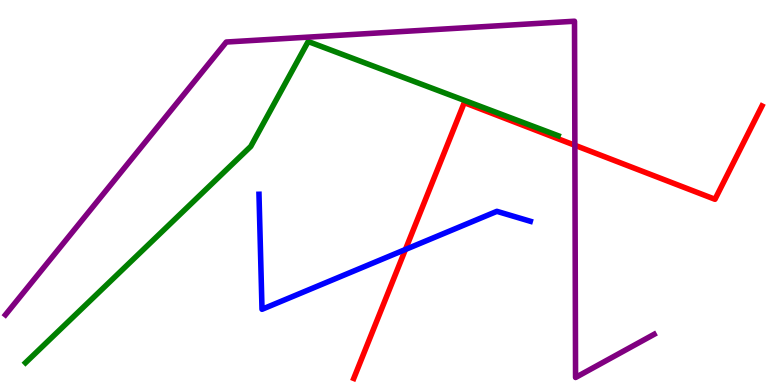[{'lines': ['blue', 'red'], 'intersections': [{'x': 5.23, 'y': 3.52}]}, {'lines': ['green', 'red'], 'intersections': []}, {'lines': ['purple', 'red'], 'intersections': [{'x': 7.42, 'y': 6.23}]}, {'lines': ['blue', 'green'], 'intersections': []}, {'lines': ['blue', 'purple'], 'intersections': []}, {'lines': ['green', 'purple'], 'intersections': []}]